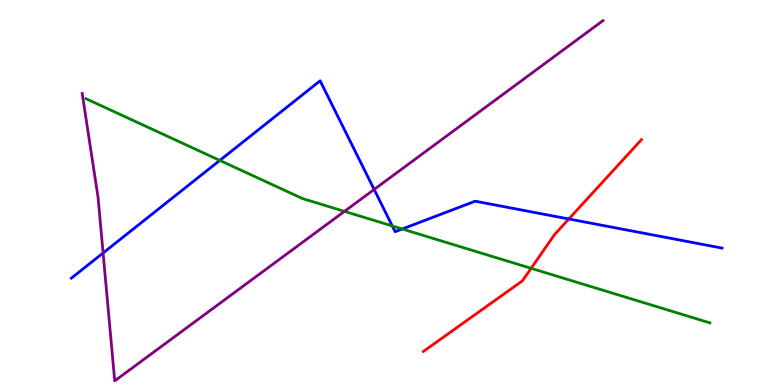[{'lines': ['blue', 'red'], 'intersections': [{'x': 7.34, 'y': 4.31}]}, {'lines': ['green', 'red'], 'intersections': [{'x': 6.85, 'y': 3.03}]}, {'lines': ['purple', 'red'], 'intersections': []}, {'lines': ['blue', 'green'], 'intersections': [{'x': 2.84, 'y': 5.83}, {'x': 5.06, 'y': 4.13}, {'x': 5.19, 'y': 4.05}]}, {'lines': ['blue', 'purple'], 'intersections': [{'x': 1.33, 'y': 3.43}, {'x': 4.83, 'y': 5.08}]}, {'lines': ['green', 'purple'], 'intersections': [{'x': 4.44, 'y': 4.51}]}]